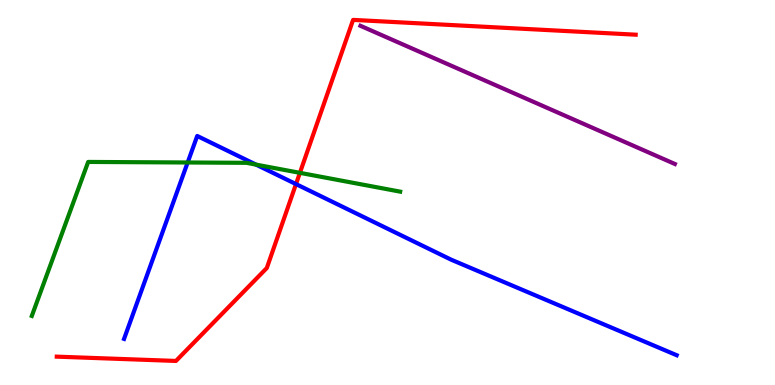[{'lines': ['blue', 'red'], 'intersections': [{'x': 3.82, 'y': 5.22}]}, {'lines': ['green', 'red'], 'intersections': [{'x': 3.87, 'y': 5.51}]}, {'lines': ['purple', 'red'], 'intersections': []}, {'lines': ['blue', 'green'], 'intersections': [{'x': 2.42, 'y': 5.78}, {'x': 3.3, 'y': 5.72}]}, {'lines': ['blue', 'purple'], 'intersections': []}, {'lines': ['green', 'purple'], 'intersections': []}]